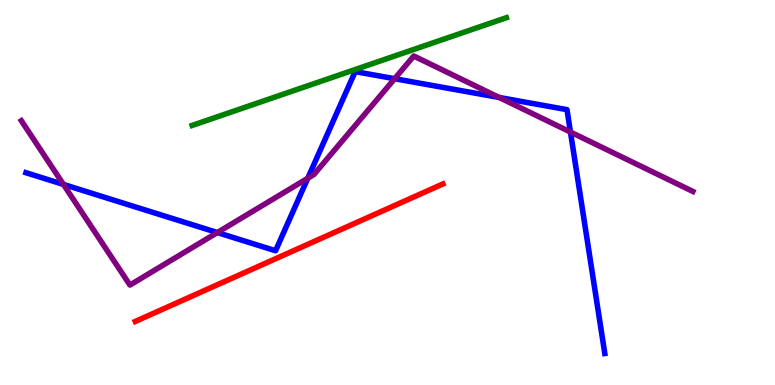[{'lines': ['blue', 'red'], 'intersections': []}, {'lines': ['green', 'red'], 'intersections': []}, {'lines': ['purple', 'red'], 'intersections': []}, {'lines': ['blue', 'green'], 'intersections': []}, {'lines': ['blue', 'purple'], 'intersections': [{'x': 0.819, 'y': 5.21}, {'x': 2.8, 'y': 3.96}, {'x': 3.97, 'y': 5.37}, {'x': 5.09, 'y': 7.96}, {'x': 6.44, 'y': 7.47}, {'x': 7.36, 'y': 6.57}]}, {'lines': ['green', 'purple'], 'intersections': []}]